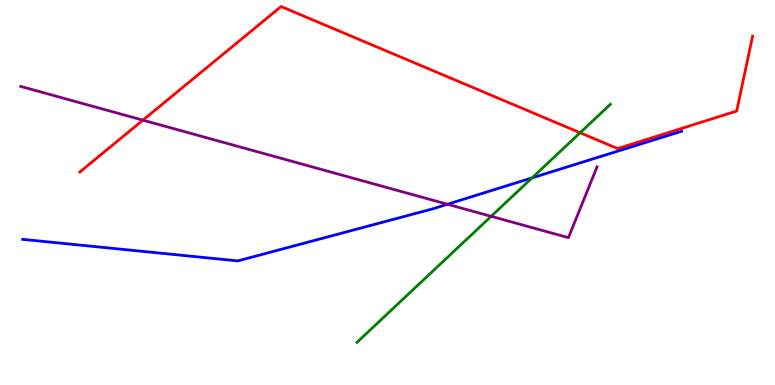[{'lines': ['blue', 'red'], 'intersections': []}, {'lines': ['green', 'red'], 'intersections': [{'x': 7.49, 'y': 6.55}]}, {'lines': ['purple', 'red'], 'intersections': [{'x': 1.84, 'y': 6.88}]}, {'lines': ['blue', 'green'], 'intersections': [{'x': 6.87, 'y': 5.38}]}, {'lines': ['blue', 'purple'], 'intersections': [{'x': 5.77, 'y': 4.69}]}, {'lines': ['green', 'purple'], 'intersections': [{'x': 6.34, 'y': 4.38}]}]